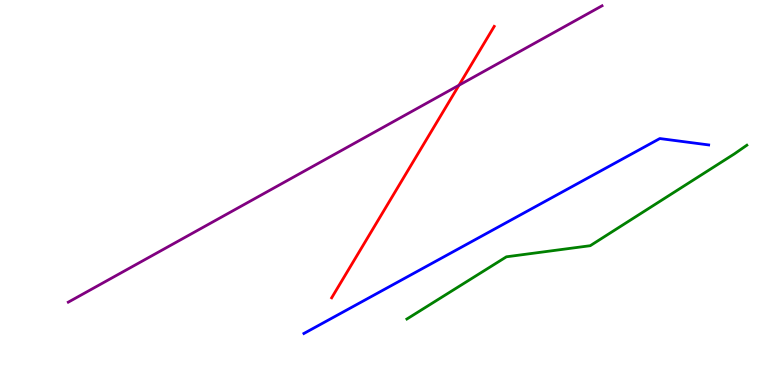[{'lines': ['blue', 'red'], 'intersections': []}, {'lines': ['green', 'red'], 'intersections': []}, {'lines': ['purple', 'red'], 'intersections': [{'x': 5.92, 'y': 7.79}]}, {'lines': ['blue', 'green'], 'intersections': []}, {'lines': ['blue', 'purple'], 'intersections': []}, {'lines': ['green', 'purple'], 'intersections': []}]